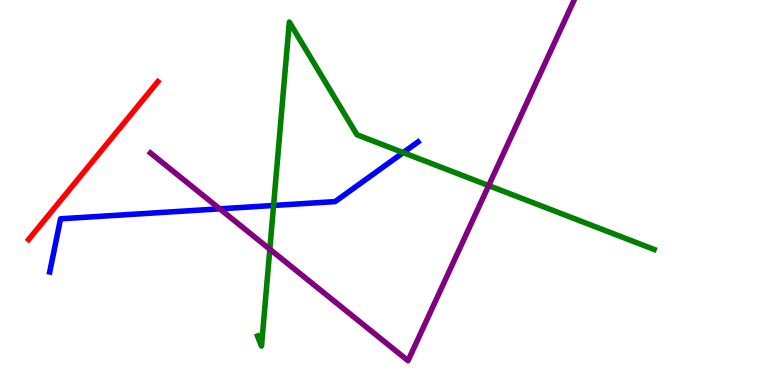[{'lines': ['blue', 'red'], 'intersections': []}, {'lines': ['green', 'red'], 'intersections': []}, {'lines': ['purple', 'red'], 'intersections': []}, {'lines': ['blue', 'green'], 'intersections': [{'x': 3.53, 'y': 4.66}, {'x': 5.2, 'y': 6.04}]}, {'lines': ['blue', 'purple'], 'intersections': [{'x': 2.84, 'y': 4.58}]}, {'lines': ['green', 'purple'], 'intersections': [{'x': 3.48, 'y': 3.53}, {'x': 6.31, 'y': 5.18}]}]